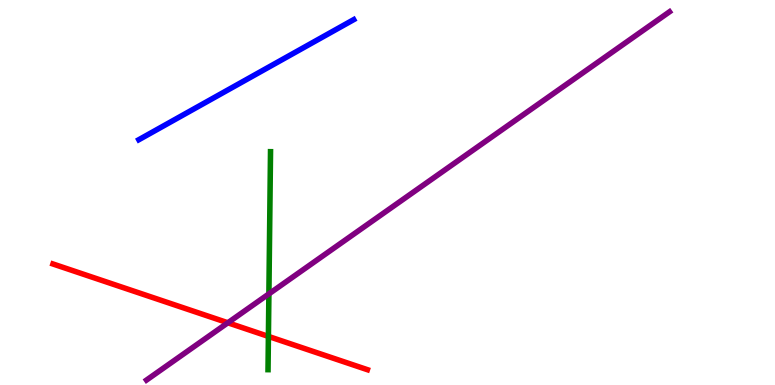[{'lines': ['blue', 'red'], 'intersections': []}, {'lines': ['green', 'red'], 'intersections': [{'x': 3.46, 'y': 1.26}]}, {'lines': ['purple', 'red'], 'intersections': [{'x': 2.94, 'y': 1.62}]}, {'lines': ['blue', 'green'], 'intersections': []}, {'lines': ['blue', 'purple'], 'intersections': []}, {'lines': ['green', 'purple'], 'intersections': [{'x': 3.47, 'y': 2.37}]}]